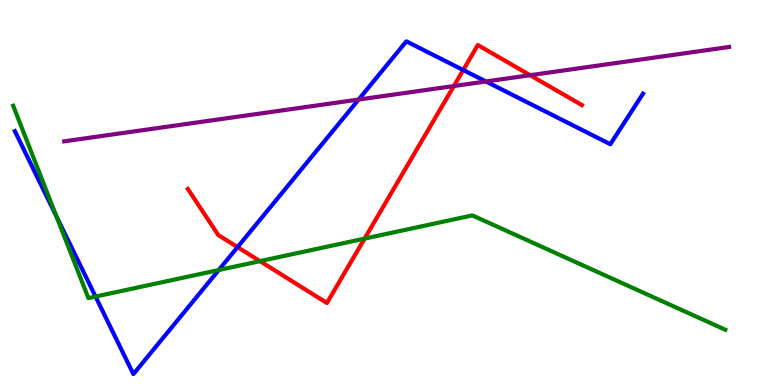[{'lines': ['blue', 'red'], 'intersections': [{'x': 3.07, 'y': 3.58}, {'x': 5.98, 'y': 8.18}]}, {'lines': ['green', 'red'], 'intersections': [{'x': 3.35, 'y': 3.22}, {'x': 4.7, 'y': 3.8}]}, {'lines': ['purple', 'red'], 'intersections': [{'x': 5.86, 'y': 7.77}, {'x': 6.84, 'y': 8.05}]}, {'lines': ['blue', 'green'], 'intersections': [{'x': 0.729, 'y': 4.38}, {'x': 1.23, 'y': 2.3}, {'x': 2.82, 'y': 2.99}]}, {'lines': ['blue', 'purple'], 'intersections': [{'x': 4.63, 'y': 7.41}, {'x': 6.27, 'y': 7.88}]}, {'lines': ['green', 'purple'], 'intersections': []}]